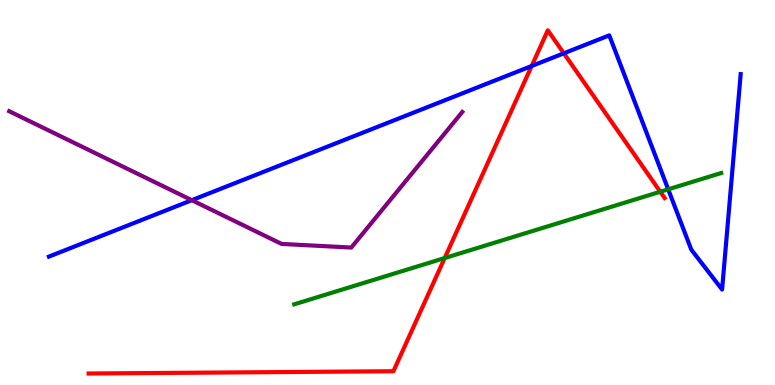[{'lines': ['blue', 'red'], 'intersections': [{'x': 6.86, 'y': 8.29}, {'x': 7.28, 'y': 8.62}]}, {'lines': ['green', 'red'], 'intersections': [{'x': 5.74, 'y': 3.3}, {'x': 8.52, 'y': 5.02}]}, {'lines': ['purple', 'red'], 'intersections': []}, {'lines': ['blue', 'green'], 'intersections': [{'x': 8.62, 'y': 5.08}]}, {'lines': ['blue', 'purple'], 'intersections': [{'x': 2.48, 'y': 4.8}]}, {'lines': ['green', 'purple'], 'intersections': []}]